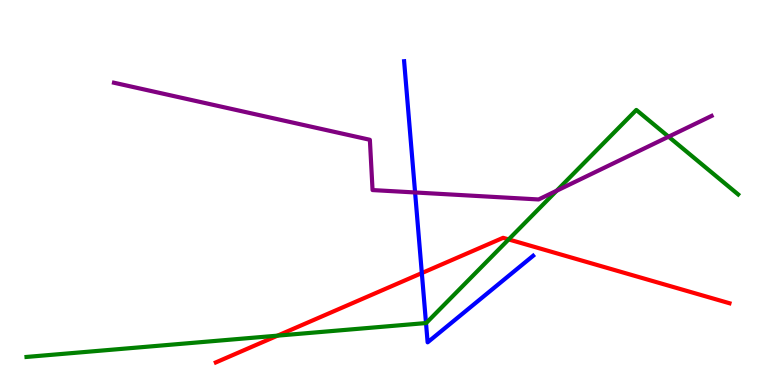[{'lines': ['blue', 'red'], 'intersections': [{'x': 5.44, 'y': 2.91}]}, {'lines': ['green', 'red'], 'intersections': [{'x': 3.58, 'y': 1.28}, {'x': 6.56, 'y': 3.78}]}, {'lines': ['purple', 'red'], 'intersections': []}, {'lines': ['blue', 'green'], 'intersections': [{'x': 5.5, 'y': 1.61}]}, {'lines': ['blue', 'purple'], 'intersections': [{'x': 5.36, 'y': 5.0}]}, {'lines': ['green', 'purple'], 'intersections': [{'x': 7.18, 'y': 5.05}, {'x': 8.63, 'y': 6.45}]}]